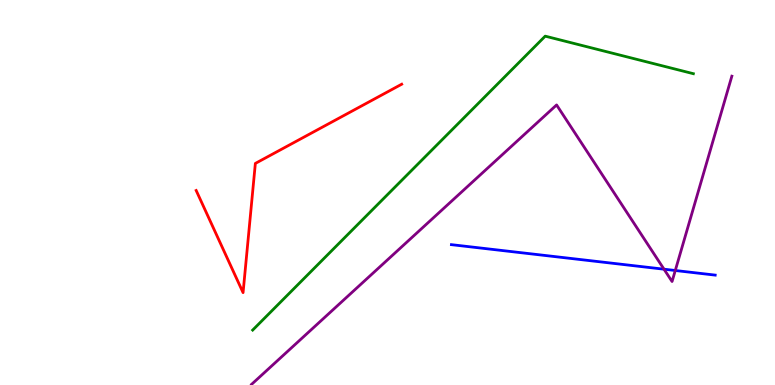[{'lines': ['blue', 'red'], 'intersections': []}, {'lines': ['green', 'red'], 'intersections': []}, {'lines': ['purple', 'red'], 'intersections': []}, {'lines': ['blue', 'green'], 'intersections': []}, {'lines': ['blue', 'purple'], 'intersections': [{'x': 8.57, 'y': 3.01}, {'x': 8.71, 'y': 2.97}]}, {'lines': ['green', 'purple'], 'intersections': []}]